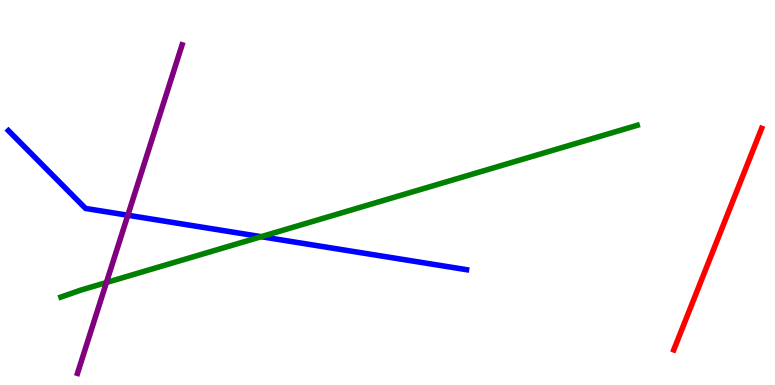[{'lines': ['blue', 'red'], 'intersections': []}, {'lines': ['green', 'red'], 'intersections': []}, {'lines': ['purple', 'red'], 'intersections': []}, {'lines': ['blue', 'green'], 'intersections': [{'x': 3.37, 'y': 3.85}]}, {'lines': ['blue', 'purple'], 'intersections': [{'x': 1.65, 'y': 4.41}]}, {'lines': ['green', 'purple'], 'intersections': [{'x': 1.37, 'y': 2.66}]}]